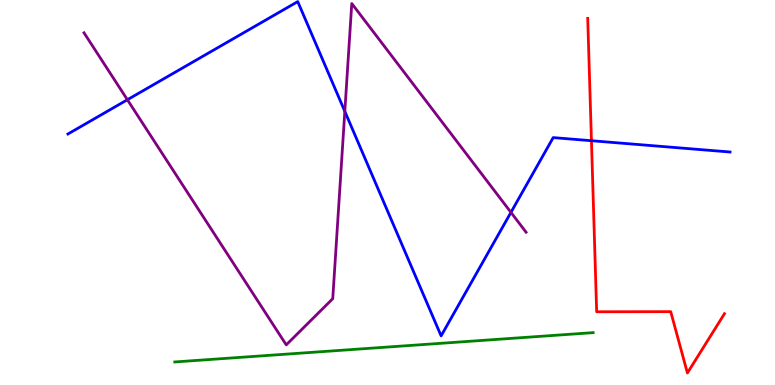[{'lines': ['blue', 'red'], 'intersections': [{'x': 7.63, 'y': 6.35}]}, {'lines': ['green', 'red'], 'intersections': []}, {'lines': ['purple', 'red'], 'intersections': []}, {'lines': ['blue', 'green'], 'intersections': []}, {'lines': ['blue', 'purple'], 'intersections': [{'x': 1.64, 'y': 7.41}, {'x': 4.45, 'y': 7.11}, {'x': 6.59, 'y': 4.48}]}, {'lines': ['green', 'purple'], 'intersections': []}]